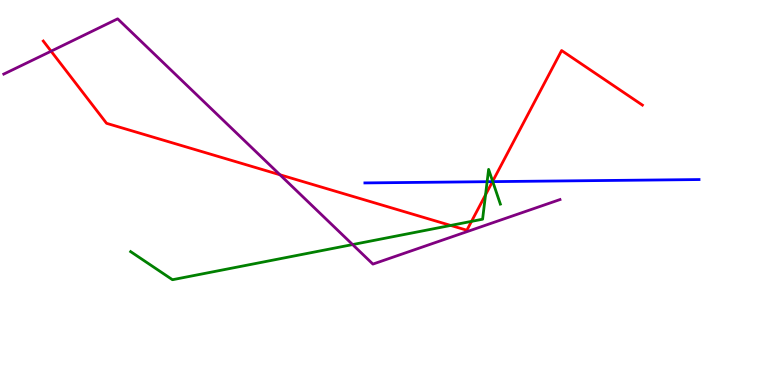[{'lines': ['blue', 'red'], 'intersections': [{'x': 6.35, 'y': 5.28}]}, {'lines': ['green', 'red'], 'intersections': [{'x': 5.82, 'y': 4.14}, {'x': 6.08, 'y': 4.25}, {'x': 6.27, 'y': 4.94}, {'x': 6.36, 'y': 5.29}]}, {'lines': ['purple', 'red'], 'intersections': [{'x': 0.659, 'y': 8.67}, {'x': 3.61, 'y': 5.46}]}, {'lines': ['blue', 'green'], 'intersections': [{'x': 6.29, 'y': 5.28}, {'x': 6.36, 'y': 5.28}]}, {'lines': ['blue', 'purple'], 'intersections': []}, {'lines': ['green', 'purple'], 'intersections': [{'x': 4.55, 'y': 3.65}]}]